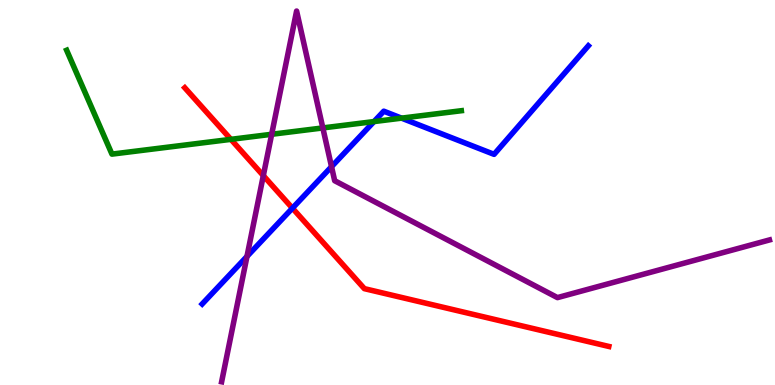[{'lines': ['blue', 'red'], 'intersections': [{'x': 3.77, 'y': 4.59}]}, {'lines': ['green', 'red'], 'intersections': [{'x': 2.98, 'y': 6.38}]}, {'lines': ['purple', 'red'], 'intersections': [{'x': 3.4, 'y': 5.44}]}, {'lines': ['blue', 'green'], 'intersections': [{'x': 4.83, 'y': 6.84}, {'x': 5.18, 'y': 6.93}]}, {'lines': ['blue', 'purple'], 'intersections': [{'x': 3.19, 'y': 3.34}, {'x': 4.28, 'y': 5.67}]}, {'lines': ['green', 'purple'], 'intersections': [{'x': 3.51, 'y': 6.51}, {'x': 4.17, 'y': 6.68}]}]